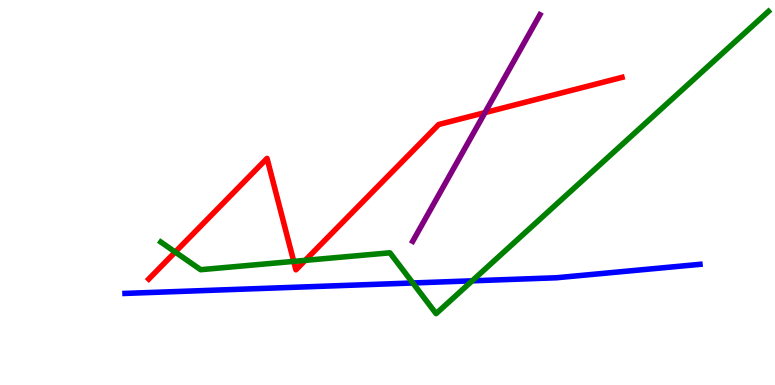[{'lines': ['blue', 'red'], 'intersections': []}, {'lines': ['green', 'red'], 'intersections': [{'x': 2.26, 'y': 3.45}, {'x': 3.79, 'y': 3.21}, {'x': 3.94, 'y': 3.24}]}, {'lines': ['purple', 'red'], 'intersections': [{'x': 6.26, 'y': 7.07}]}, {'lines': ['blue', 'green'], 'intersections': [{'x': 5.33, 'y': 2.65}, {'x': 6.09, 'y': 2.71}]}, {'lines': ['blue', 'purple'], 'intersections': []}, {'lines': ['green', 'purple'], 'intersections': []}]